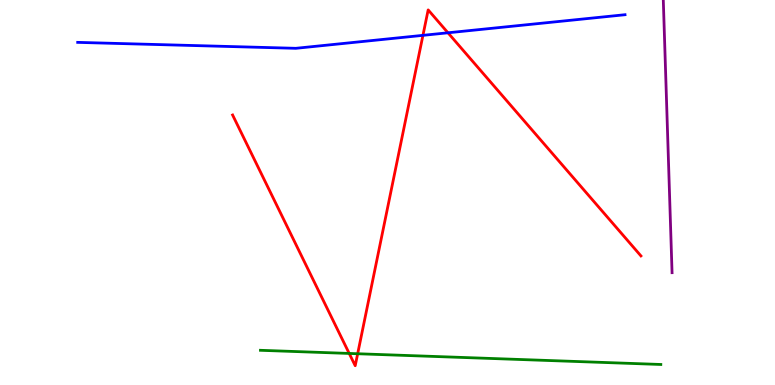[{'lines': ['blue', 'red'], 'intersections': [{'x': 5.46, 'y': 9.08}, {'x': 5.78, 'y': 9.15}]}, {'lines': ['green', 'red'], 'intersections': [{'x': 4.51, 'y': 0.82}, {'x': 4.62, 'y': 0.812}]}, {'lines': ['purple', 'red'], 'intersections': []}, {'lines': ['blue', 'green'], 'intersections': []}, {'lines': ['blue', 'purple'], 'intersections': []}, {'lines': ['green', 'purple'], 'intersections': []}]